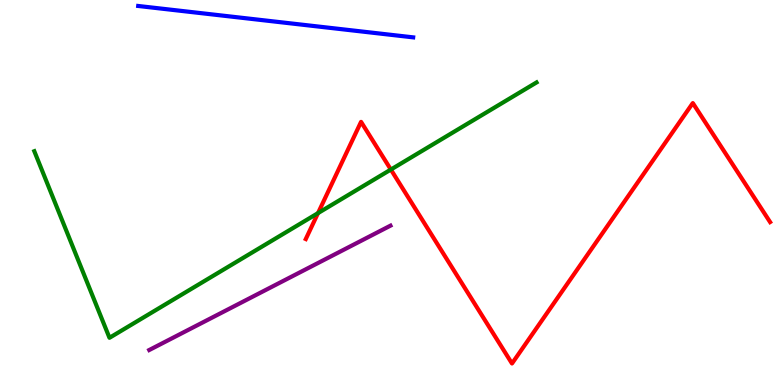[{'lines': ['blue', 'red'], 'intersections': []}, {'lines': ['green', 'red'], 'intersections': [{'x': 4.1, 'y': 4.46}, {'x': 5.04, 'y': 5.6}]}, {'lines': ['purple', 'red'], 'intersections': []}, {'lines': ['blue', 'green'], 'intersections': []}, {'lines': ['blue', 'purple'], 'intersections': []}, {'lines': ['green', 'purple'], 'intersections': []}]